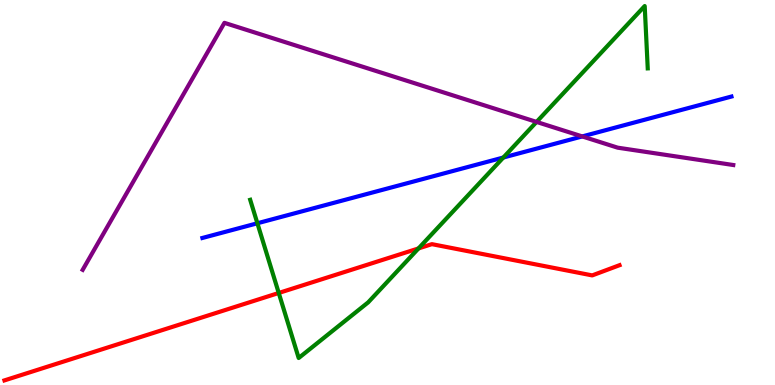[{'lines': ['blue', 'red'], 'intersections': []}, {'lines': ['green', 'red'], 'intersections': [{'x': 3.6, 'y': 2.39}, {'x': 5.4, 'y': 3.55}]}, {'lines': ['purple', 'red'], 'intersections': []}, {'lines': ['blue', 'green'], 'intersections': [{'x': 3.32, 'y': 4.2}, {'x': 6.49, 'y': 5.91}]}, {'lines': ['blue', 'purple'], 'intersections': [{'x': 7.51, 'y': 6.46}]}, {'lines': ['green', 'purple'], 'intersections': [{'x': 6.92, 'y': 6.83}]}]